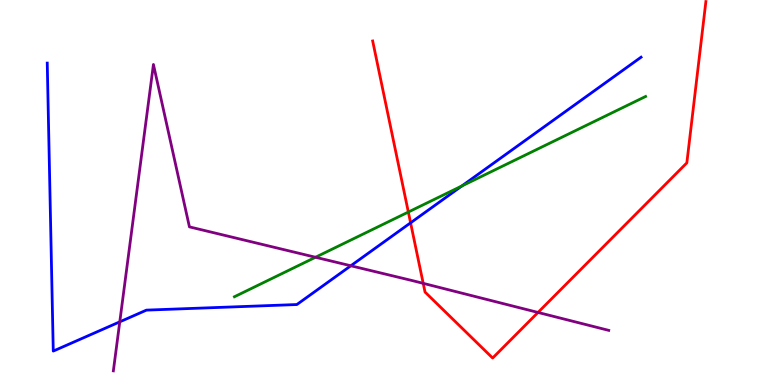[{'lines': ['blue', 'red'], 'intersections': [{'x': 5.3, 'y': 4.21}]}, {'lines': ['green', 'red'], 'intersections': [{'x': 5.27, 'y': 4.49}]}, {'lines': ['purple', 'red'], 'intersections': [{'x': 5.46, 'y': 2.64}, {'x': 6.94, 'y': 1.88}]}, {'lines': ['blue', 'green'], 'intersections': [{'x': 5.96, 'y': 5.17}]}, {'lines': ['blue', 'purple'], 'intersections': [{'x': 1.55, 'y': 1.64}, {'x': 4.53, 'y': 3.1}]}, {'lines': ['green', 'purple'], 'intersections': [{'x': 4.07, 'y': 3.32}]}]